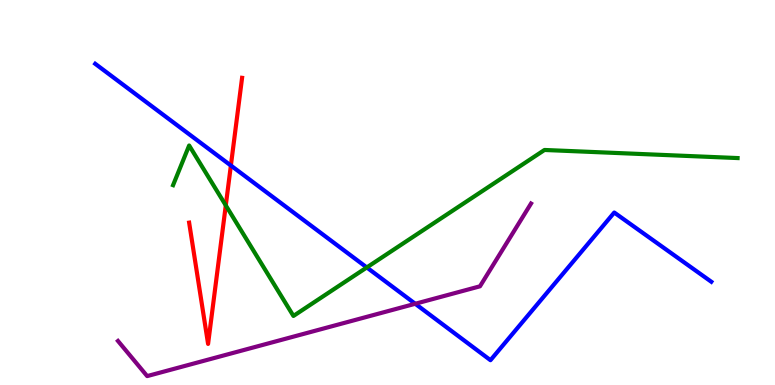[{'lines': ['blue', 'red'], 'intersections': [{'x': 2.98, 'y': 5.7}]}, {'lines': ['green', 'red'], 'intersections': [{'x': 2.91, 'y': 4.67}]}, {'lines': ['purple', 'red'], 'intersections': []}, {'lines': ['blue', 'green'], 'intersections': [{'x': 4.73, 'y': 3.05}]}, {'lines': ['blue', 'purple'], 'intersections': [{'x': 5.36, 'y': 2.11}]}, {'lines': ['green', 'purple'], 'intersections': []}]